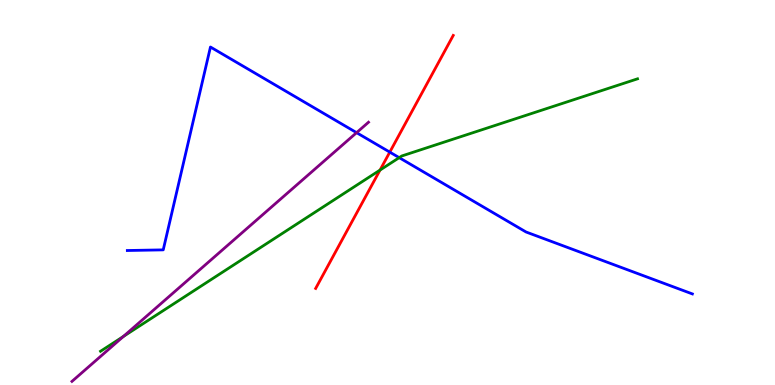[{'lines': ['blue', 'red'], 'intersections': [{'x': 5.03, 'y': 6.05}]}, {'lines': ['green', 'red'], 'intersections': [{'x': 4.9, 'y': 5.58}]}, {'lines': ['purple', 'red'], 'intersections': []}, {'lines': ['blue', 'green'], 'intersections': [{'x': 5.15, 'y': 5.91}]}, {'lines': ['blue', 'purple'], 'intersections': [{'x': 4.6, 'y': 6.55}]}, {'lines': ['green', 'purple'], 'intersections': [{'x': 1.59, 'y': 1.26}]}]